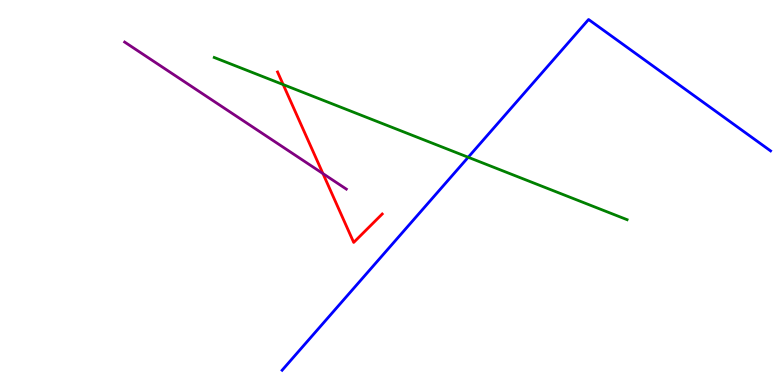[{'lines': ['blue', 'red'], 'intersections': []}, {'lines': ['green', 'red'], 'intersections': [{'x': 3.65, 'y': 7.8}]}, {'lines': ['purple', 'red'], 'intersections': [{'x': 4.17, 'y': 5.49}]}, {'lines': ['blue', 'green'], 'intersections': [{'x': 6.04, 'y': 5.92}]}, {'lines': ['blue', 'purple'], 'intersections': []}, {'lines': ['green', 'purple'], 'intersections': []}]